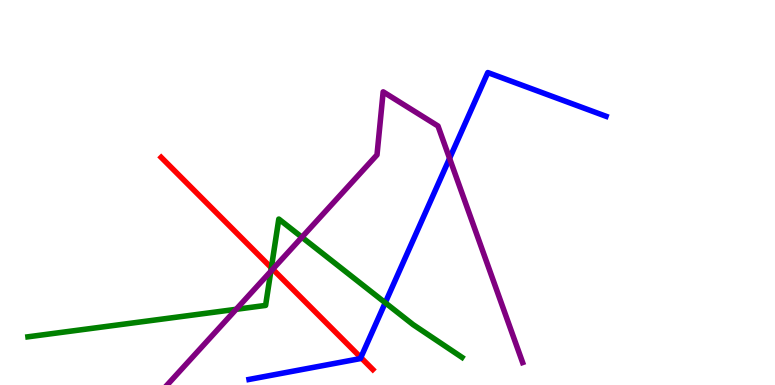[{'lines': ['blue', 'red'], 'intersections': [{'x': 4.66, 'y': 0.714}]}, {'lines': ['green', 'red'], 'intersections': [{'x': 3.5, 'y': 3.04}]}, {'lines': ['purple', 'red'], 'intersections': [{'x': 3.52, 'y': 3.01}]}, {'lines': ['blue', 'green'], 'intersections': [{'x': 4.97, 'y': 2.14}]}, {'lines': ['blue', 'purple'], 'intersections': [{'x': 5.8, 'y': 5.89}]}, {'lines': ['green', 'purple'], 'intersections': [{'x': 3.05, 'y': 1.97}, {'x': 3.49, 'y': 2.95}, {'x': 3.9, 'y': 3.84}]}]